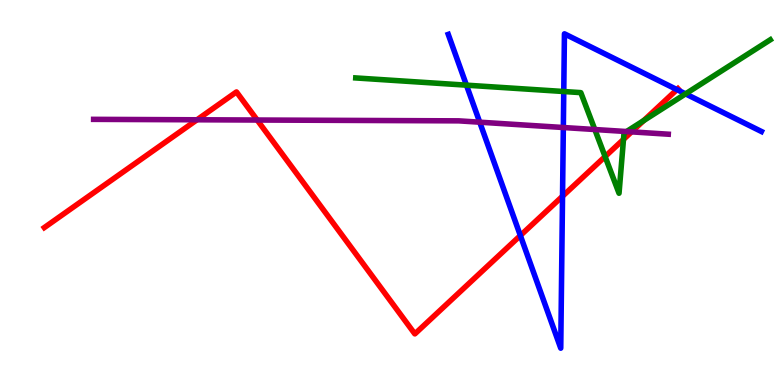[{'lines': ['blue', 'red'], 'intersections': [{'x': 6.71, 'y': 3.88}, {'x': 7.26, 'y': 4.9}, {'x': 8.73, 'y': 7.67}]}, {'lines': ['green', 'red'], 'intersections': [{'x': 7.81, 'y': 5.93}, {'x': 8.05, 'y': 6.38}, {'x': 8.31, 'y': 6.87}]}, {'lines': ['purple', 'red'], 'intersections': [{'x': 2.54, 'y': 6.89}, {'x': 3.32, 'y': 6.88}, {'x': 8.15, 'y': 6.57}]}, {'lines': ['blue', 'green'], 'intersections': [{'x': 6.02, 'y': 7.79}, {'x': 7.27, 'y': 7.62}, {'x': 8.85, 'y': 7.56}]}, {'lines': ['blue', 'purple'], 'intersections': [{'x': 6.19, 'y': 6.83}, {'x': 7.27, 'y': 6.69}]}, {'lines': ['green', 'purple'], 'intersections': [{'x': 7.68, 'y': 6.64}, {'x': 8.08, 'y': 6.58}]}]